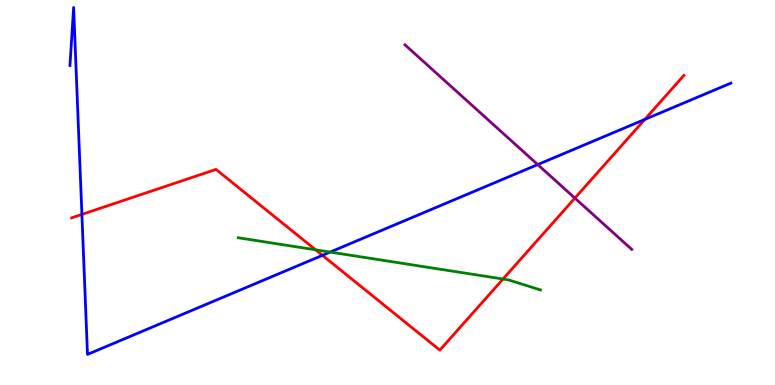[{'lines': ['blue', 'red'], 'intersections': [{'x': 1.06, 'y': 4.43}, {'x': 4.16, 'y': 3.37}, {'x': 8.32, 'y': 6.9}]}, {'lines': ['green', 'red'], 'intersections': [{'x': 4.07, 'y': 3.51}, {'x': 6.49, 'y': 2.75}]}, {'lines': ['purple', 'red'], 'intersections': [{'x': 7.42, 'y': 4.85}]}, {'lines': ['blue', 'green'], 'intersections': [{'x': 4.26, 'y': 3.45}]}, {'lines': ['blue', 'purple'], 'intersections': [{'x': 6.94, 'y': 5.73}]}, {'lines': ['green', 'purple'], 'intersections': []}]